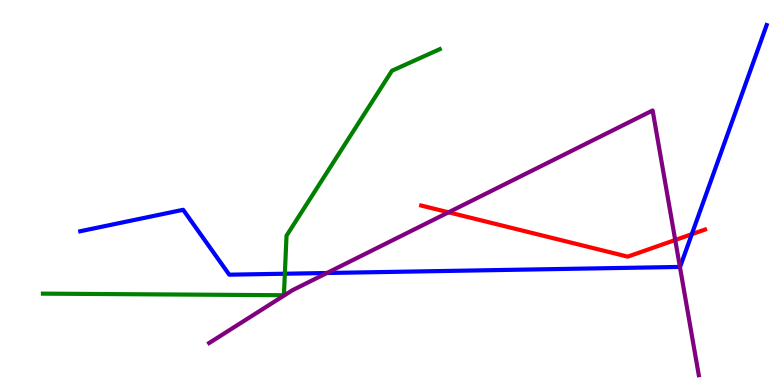[{'lines': ['blue', 'red'], 'intersections': [{'x': 8.93, 'y': 3.92}]}, {'lines': ['green', 'red'], 'intersections': []}, {'lines': ['purple', 'red'], 'intersections': [{'x': 5.79, 'y': 4.49}, {'x': 8.71, 'y': 3.77}]}, {'lines': ['blue', 'green'], 'intersections': [{'x': 3.68, 'y': 2.89}]}, {'lines': ['blue', 'purple'], 'intersections': [{'x': 4.22, 'y': 2.91}, {'x': 8.77, 'y': 3.07}]}, {'lines': ['green', 'purple'], 'intersections': []}]